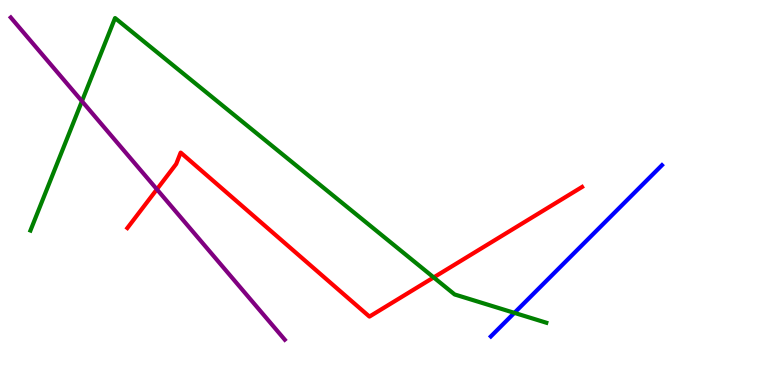[{'lines': ['blue', 'red'], 'intersections': []}, {'lines': ['green', 'red'], 'intersections': [{'x': 5.6, 'y': 2.79}]}, {'lines': ['purple', 'red'], 'intersections': [{'x': 2.02, 'y': 5.08}]}, {'lines': ['blue', 'green'], 'intersections': [{'x': 6.64, 'y': 1.87}]}, {'lines': ['blue', 'purple'], 'intersections': []}, {'lines': ['green', 'purple'], 'intersections': [{'x': 1.06, 'y': 7.37}]}]